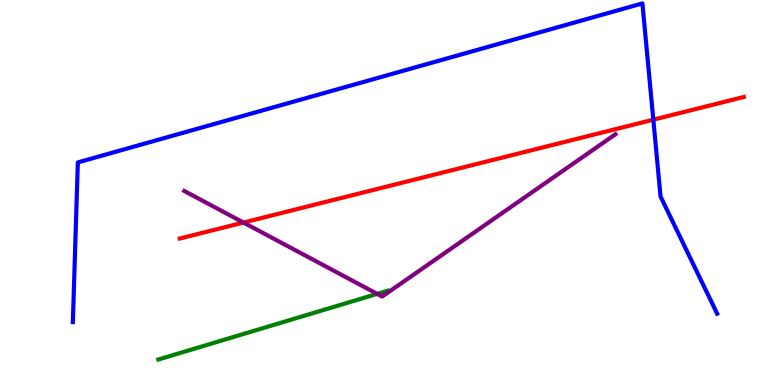[{'lines': ['blue', 'red'], 'intersections': [{'x': 8.43, 'y': 6.89}]}, {'lines': ['green', 'red'], 'intersections': []}, {'lines': ['purple', 'red'], 'intersections': [{'x': 3.14, 'y': 4.22}]}, {'lines': ['blue', 'green'], 'intersections': []}, {'lines': ['blue', 'purple'], 'intersections': []}, {'lines': ['green', 'purple'], 'intersections': [{'x': 4.87, 'y': 2.37}]}]